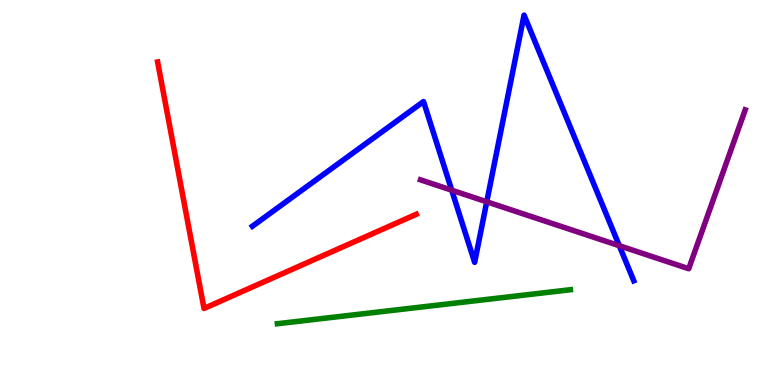[{'lines': ['blue', 'red'], 'intersections': []}, {'lines': ['green', 'red'], 'intersections': []}, {'lines': ['purple', 'red'], 'intersections': []}, {'lines': ['blue', 'green'], 'intersections': []}, {'lines': ['blue', 'purple'], 'intersections': [{'x': 5.83, 'y': 5.06}, {'x': 6.28, 'y': 4.76}, {'x': 7.99, 'y': 3.62}]}, {'lines': ['green', 'purple'], 'intersections': []}]